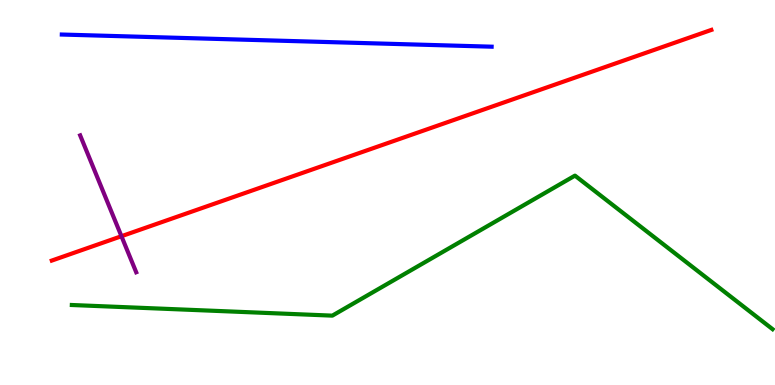[{'lines': ['blue', 'red'], 'intersections': []}, {'lines': ['green', 'red'], 'intersections': []}, {'lines': ['purple', 'red'], 'intersections': [{'x': 1.57, 'y': 3.86}]}, {'lines': ['blue', 'green'], 'intersections': []}, {'lines': ['blue', 'purple'], 'intersections': []}, {'lines': ['green', 'purple'], 'intersections': []}]